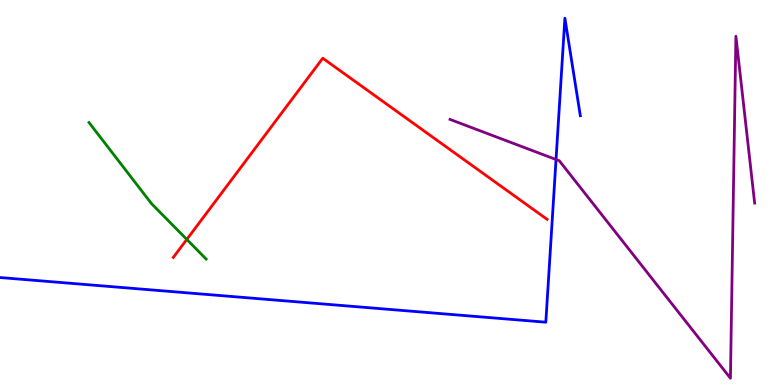[{'lines': ['blue', 'red'], 'intersections': []}, {'lines': ['green', 'red'], 'intersections': [{'x': 2.41, 'y': 3.78}]}, {'lines': ['purple', 'red'], 'intersections': []}, {'lines': ['blue', 'green'], 'intersections': []}, {'lines': ['blue', 'purple'], 'intersections': [{'x': 7.17, 'y': 5.86}]}, {'lines': ['green', 'purple'], 'intersections': []}]